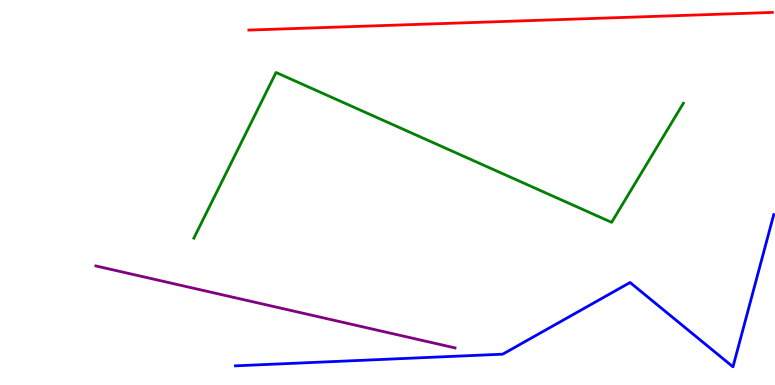[{'lines': ['blue', 'red'], 'intersections': []}, {'lines': ['green', 'red'], 'intersections': []}, {'lines': ['purple', 'red'], 'intersections': []}, {'lines': ['blue', 'green'], 'intersections': []}, {'lines': ['blue', 'purple'], 'intersections': []}, {'lines': ['green', 'purple'], 'intersections': []}]